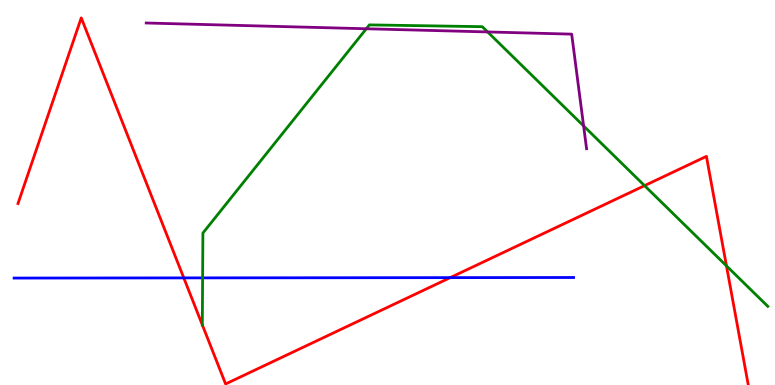[{'lines': ['blue', 'red'], 'intersections': [{'x': 2.37, 'y': 2.78}, {'x': 5.81, 'y': 2.79}]}, {'lines': ['green', 'red'], 'intersections': [{'x': 2.61, 'y': 1.56}, {'x': 8.32, 'y': 5.18}, {'x': 9.37, 'y': 3.09}]}, {'lines': ['purple', 'red'], 'intersections': []}, {'lines': ['blue', 'green'], 'intersections': [{'x': 2.61, 'y': 2.78}]}, {'lines': ['blue', 'purple'], 'intersections': []}, {'lines': ['green', 'purple'], 'intersections': [{'x': 4.73, 'y': 9.25}, {'x': 6.29, 'y': 9.17}, {'x': 7.53, 'y': 6.73}]}]